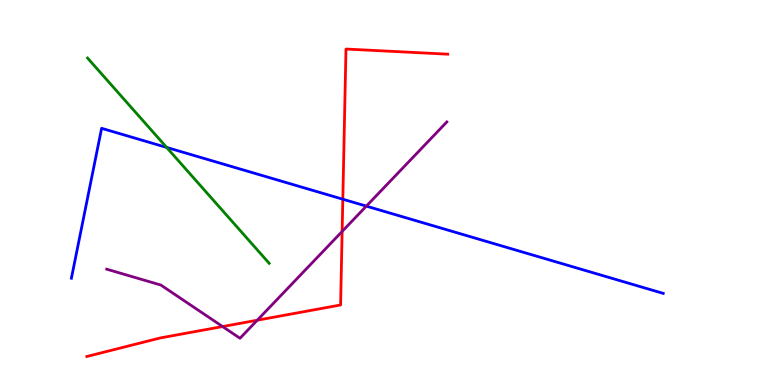[{'lines': ['blue', 'red'], 'intersections': [{'x': 4.42, 'y': 4.83}]}, {'lines': ['green', 'red'], 'intersections': []}, {'lines': ['purple', 'red'], 'intersections': [{'x': 2.87, 'y': 1.52}, {'x': 3.32, 'y': 1.68}, {'x': 4.41, 'y': 3.99}]}, {'lines': ['blue', 'green'], 'intersections': [{'x': 2.15, 'y': 6.17}]}, {'lines': ['blue', 'purple'], 'intersections': [{'x': 4.73, 'y': 4.65}]}, {'lines': ['green', 'purple'], 'intersections': []}]